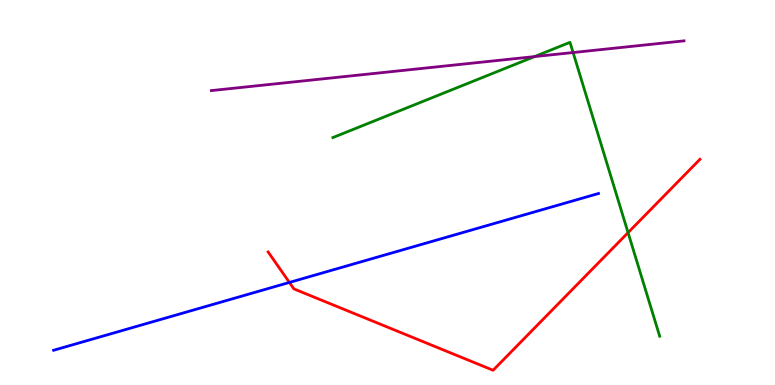[{'lines': ['blue', 'red'], 'intersections': [{'x': 3.73, 'y': 2.66}]}, {'lines': ['green', 'red'], 'intersections': [{'x': 8.1, 'y': 3.96}]}, {'lines': ['purple', 'red'], 'intersections': []}, {'lines': ['blue', 'green'], 'intersections': []}, {'lines': ['blue', 'purple'], 'intersections': []}, {'lines': ['green', 'purple'], 'intersections': [{'x': 6.9, 'y': 8.53}, {'x': 7.39, 'y': 8.64}]}]